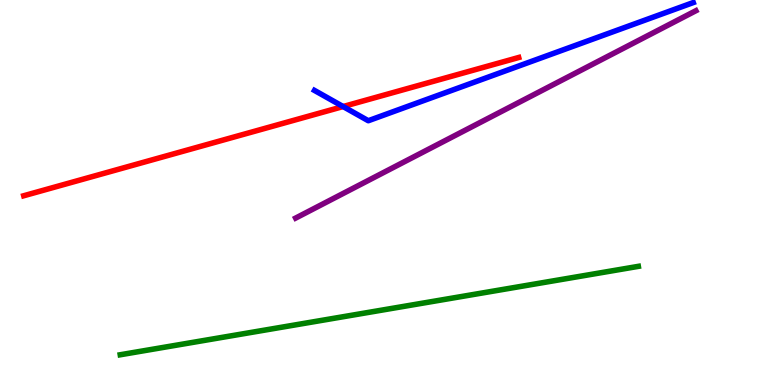[{'lines': ['blue', 'red'], 'intersections': [{'x': 4.43, 'y': 7.23}]}, {'lines': ['green', 'red'], 'intersections': []}, {'lines': ['purple', 'red'], 'intersections': []}, {'lines': ['blue', 'green'], 'intersections': []}, {'lines': ['blue', 'purple'], 'intersections': []}, {'lines': ['green', 'purple'], 'intersections': []}]